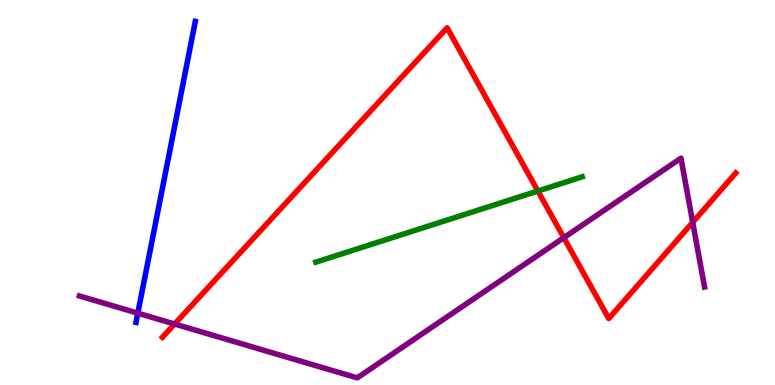[{'lines': ['blue', 'red'], 'intersections': []}, {'lines': ['green', 'red'], 'intersections': [{'x': 6.94, 'y': 5.04}]}, {'lines': ['purple', 'red'], 'intersections': [{'x': 2.25, 'y': 1.58}, {'x': 7.28, 'y': 3.83}, {'x': 8.94, 'y': 4.22}]}, {'lines': ['blue', 'green'], 'intersections': []}, {'lines': ['blue', 'purple'], 'intersections': [{'x': 1.78, 'y': 1.87}]}, {'lines': ['green', 'purple'], 'intersections': []}]